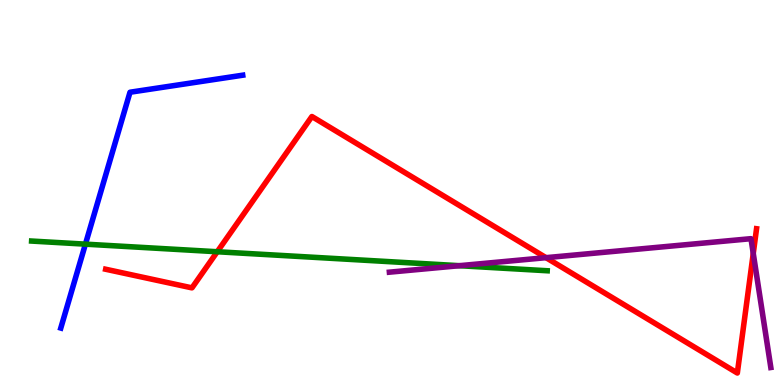[{'lines': ['blue', 'red'], 'intersections': []}, {'lines': ['green', 'red'], 'intersections': [{'x': 2.8, 'y': 3.46}]}, {'lines': ['purple', 'red'], 'intersections': [{'x': 7.05, 'y': 3.31}, {'x': 9.72, 'y': 3.42}]}, {'lines': ['blue', 'green'], 'intersections': [{'x': 1.1, 'y': 3.66}]}, {'lines': ['blue', 'purple'], 'intersections': []}, {'lines': ['green', 'purple'], 'intersections': [{'x': 5.93, 'y': 3.1}]}]